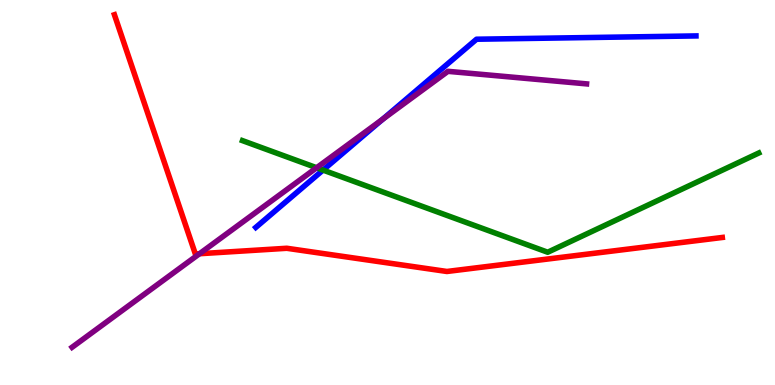[{'lines': ['blue', 'red'], 'intersections': []}, {'lines': ['green', 'red'], 'intersections': []}, {'lines': ['purple', 'red'], 'intersections': [{'x': 2.57, 'y': 3.41}]}, {'lines': ['blue', 'green'], 'intersections': [{'x': 4.17, 'y': 5.58}]}, {'lines': ['blue', 'purple'], 'intersections': [{'x': 4.94, 'y': 6.9}]}, {'lines': ['green', 'purple'], 'intersections': [{'x': 4.09, 'y': 5.64}]}]